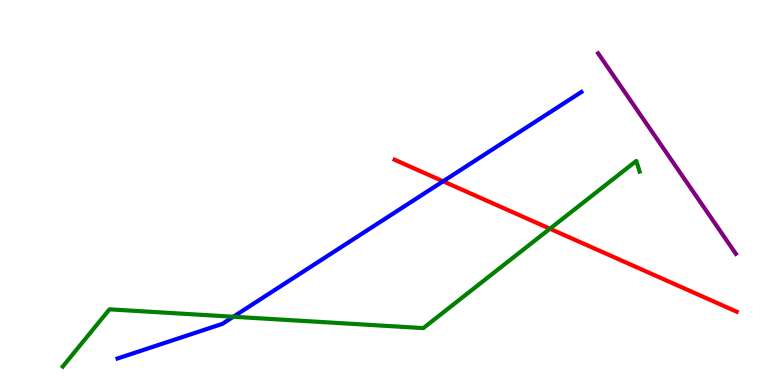[{'lines': ['blue', 'red'], 'intersections': [{'x': 5.72, 'y': 5.29}]}, {'lines': ['green', 'red'], 'intersections': [{'x': 7.1, 'y': 4.06}]}, {'lines': ['purple', 'red'], 'intersections': []}, {'lines': ['blue', 'green'], 'intersections': [{'x': 3.01, 'y': 1.77}]}, {'lines': ['blue', 'purple'], 'intersections': []}, {'lines': ['green', 'purple'], 'intersections': []}]